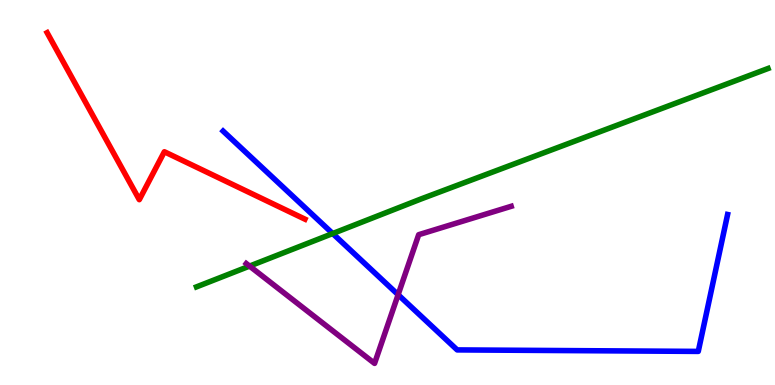[{'lines': ['blue', 'red'], 'intersections': []}, {'lines': ['green', 'red'], 'intersections': []}, {'lines': ['purple', 'red'], 'intersections': []}, {'lines': ['blue', 'green'], 'intersections': [{'x': 4.29, 'y': 3.93}]}, {'lines': ['blue', 'purple'], 'intersections': [{'x': 5.14, 'y': 2.35}]}, {'lines': ['green', 'purple'], 'intersections': [{'x': 3.22, 'y': 3.09}]}]